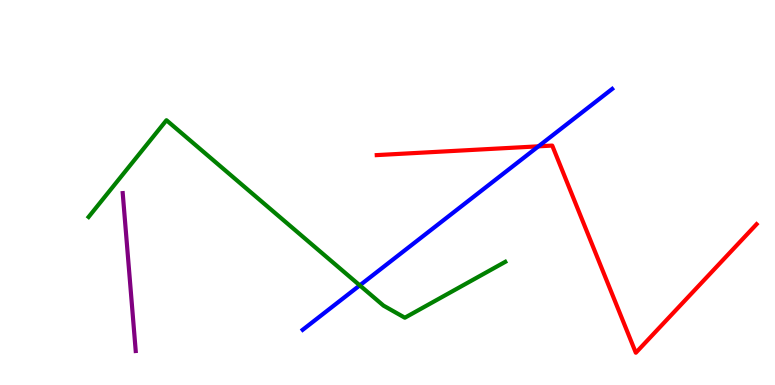[{'lines': ['blue', 'red'], 'intersections': [{'x': 6.95, 'y': 6.2}]}, {'lines': ['green', 'red'], 'intersections': []}, {'lines': ['purple', 'red'], 'intersections': []}, {'lines': ['blue', 'green'], 'intersections': [{'x': 4.64, 'y': 2.59}]}, {'lines': ['blue', 'purple'], 'intersections': []}, {'lines': ['green', 'purple'], 'intersections': []}]